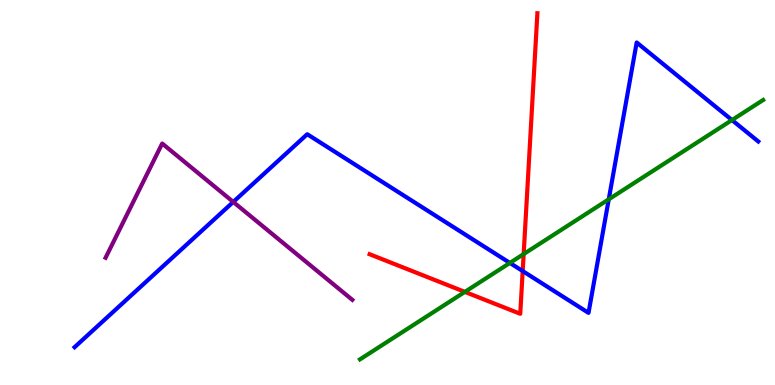[{'lines': ['blue', 'red'], 'intersections': [{'x': 6.74, 'y': 2.96}]}, {'lines': ['green', 'red'], 'intersections': [{'x': 6.0, 'y': 2.42}, {'x': 6.76, 'y': 3.4}]}, {'lines': ['purple', 'red'], 'intersections': []}, {'lines': ['blue', 'green'], 'intersections': [{'x': 6.58, 'y': 3.17}, {'x': 7.85, 'y': 4.82}, {'x': 9.44, 'y': 6.88}]}, {'lines': ['blue', 'purple'], 'intersections': [{'x': 3.01, 'y': 4.75}]}, {'lines': ['green', 'purple'], 'intersections': []}]